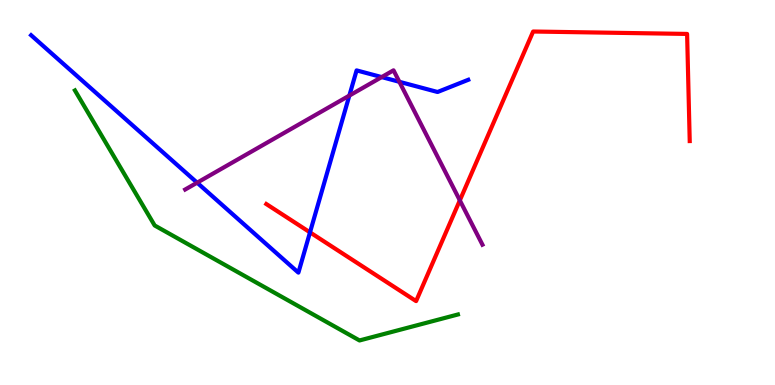[{'lines': ['blue', 'red'], 'intersections': [{'x': 4.0, 'y': 3.96}]}, {'lines': ['green', 'red'], 'intersections': []}, {'lines': ['purple', 'red'], 'intersections': [{'x': 5.93, 'y': 4.8}]}, {'lines': ['blue', 'green'], 'intersections': []}, {'lines': ['blue', 'purple'], 'intersections': [{'x': 2.54, 'y': 5.26}, {'x': 4.51, 'y': 7.52}, {'x': 4.93, 'y': 8.0}, {'x': 5.15, 'y': 7.88}]}, {'lines': ['green', 'purple'], 'intersections': []}]